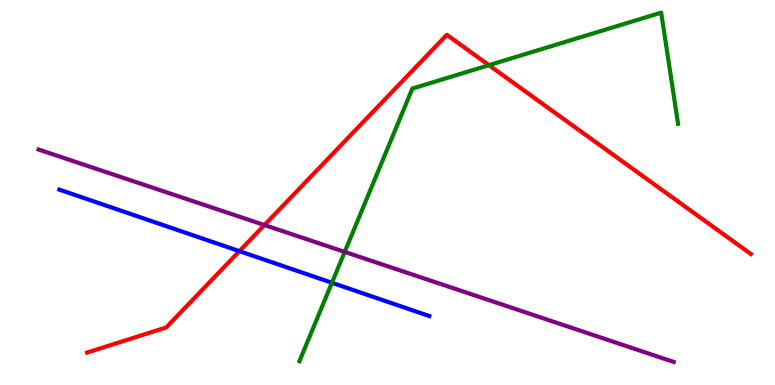[{'lines': ['blue', 'red'], 'intersections': [{'x': 3.09, 'y': 3.48}]}, {'lines': ['green', 'red'], 'intersections': [{'x': 6.31, 'y': 8.31}]}, {'lines': ['purple', 'red'], 'intersections': [{'x': 3.41, 'y': 4.15}]}, {'lines': ['blue', 'green'], 'intersections': [{'x': 4.28, 'y': 2.66}]}, {'lines': ['blue', 'purple'], 'intersections': []}, {'lines': ['green', 'purple'], 'intersections': [{'x': 4.45, 'y': 3.46}]}]